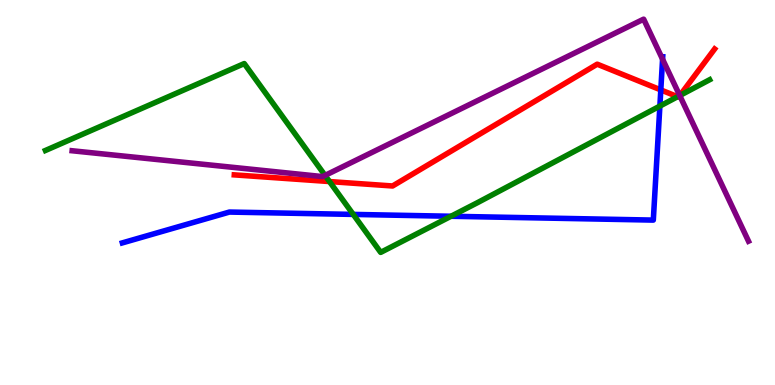[{'lines': ['blue', 'red'], 'intersections': [{'x': 8.53, 'y': 7.66}]}, {'lines': ['green', 'red'], 'intersections': [{'x': 4.25, 'y': 5.28}, {'x': 8.74, 'y': 7.49}, {'x': 8.77, 'y': 7.52}]}, {'lines': ['purple', 'red'], 'intersections': [{'x': 8.77, 'y': 7.52}]}, {'lines': ['blue', 'green'], 'intersections': [{'x': 4.56, 'y': 4.43}, {'x': 5.82, 'y': 4.38}, {'x': 8.51, 'y': 7.24}]}, {'lines': ['blue', 'purple'], 'intersections': [{'x': 8.55, 'y': 8.46}]}, {'lines': ['green', 'purple'], 'intersections': [{'x': 4.19, 'y': 5.44}, {'x': 8.77, 'y': 7.52}]}]